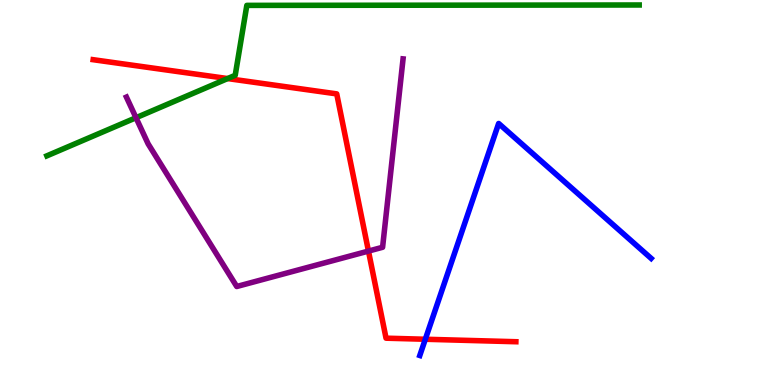[{'lines': ['blue', 'red'], 'intersections': [{'x': 5.49, 'y': 1.19}]}, {'lines': ['green', 'red'], 'intersections': [{'x': 2.94, 'y': 7.96}]}, {'lines': ['purple', 'red'], 'intersections': [{'x': 4.75, 'y': 3.48}]}, {'lines': ['blue', 'green'], 'intersections': []}, {'lines': ['blue', 'purple'], 'intersections': []}, {'lines': ['green', 'purple'], 'intersections': [{'x': 1.75, 'y': 6.94}]}]